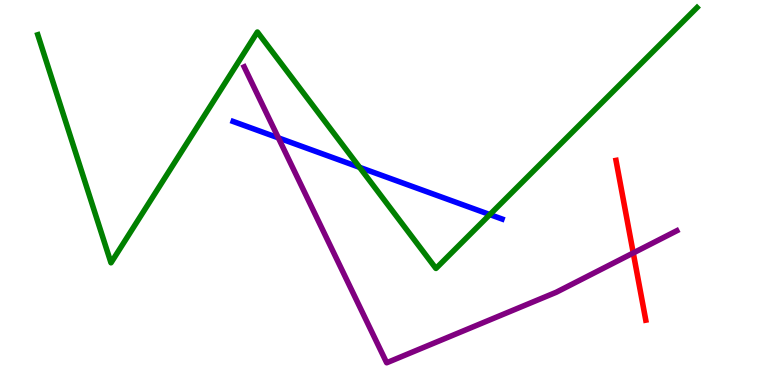[{'lines': ['blue', 'red'], 'intersections': []}, {'lines': ['green', 'red'], 'intersections': []}, {'lines': ['purple', 'red'], 'intersections': [{'x': 8.17, 'y': 3.43}]}, {'lines': ['blue', 'green'], 'intersections': [{'x': 4.64, 'y': 5.65}, {'x': 6.32, 'y': 4.43}]}, {'lines': ['blue', 'purple'], 'intersections': [{'x': 3.59, 'y': 6.42}]}, {'lines': ['green', 'purple'], 'intersections': []}]